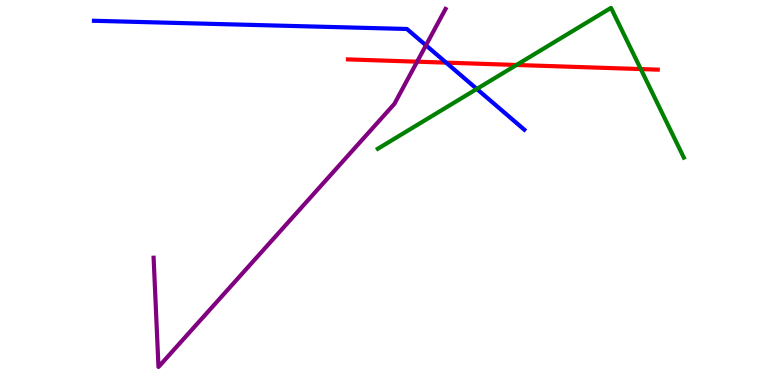[{'lines': ['blue', 'red'], 'intersections': [{'x': 5.76, 'y': 8.37}]}, {'lines': ['green', 'red'], 'intersections': [{'x': 6.66, 'y': 8.31}, {'x': 8.27, 'y': 8.21}]}, {'lines': ['purple', 'red'], 'intersections': [{'x': 5.38, 'y': 8.4}]}, {'lines': ['blue', 'green'], 'intersections': [{'x': 6.15, 'y': 7.69}]}, {'lines': ['blue', 'purple'], 'intersections': [{'x': 5.5, 'y': 8.82}]}, {'lines': ['green', 'purple'], 'intersections': []}]